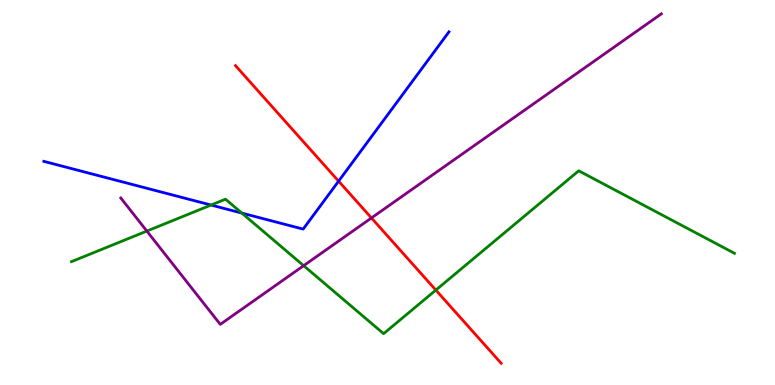[{'lines': ['blue', 'red'], 'intersections': [{'x': 4.37, 'y': 5.29}]}, {'lines': ['green', 'red'], 'intersections': [{'x': 5.62, 'y': 2.47}]}, {'lines': ['purple', 'red'], 'intersections': [{'x': 4.79, 'y': 4.34}]}, {'lines': ['blue', 'green'], 'intersections': [{'x': 2.72, 'y': 4.67}, {'x': 3.12, 'y': 4.47}]}, {'lines': ['blue', 'purple'], 'intersections': []}, {'lines': ['green', 'purple'], 'intersections': [{'x': 1.89, 'y': 4.0}, {'x': 3.92, 'y': 3.1}]}]